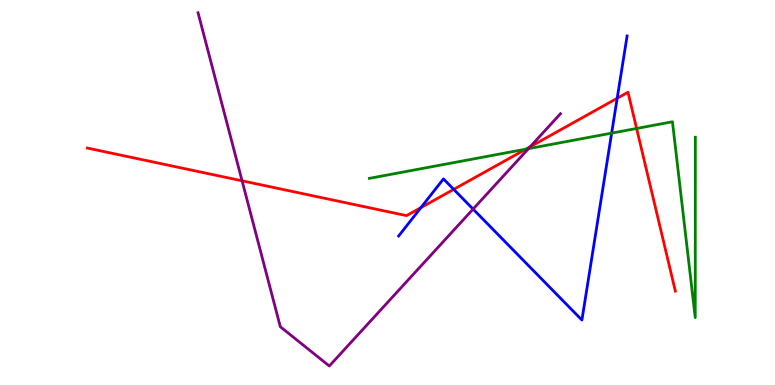[{'lines': ['blue', 'red'], 'intersections': [{'x': 5.43, 'y': 4.61}, {'x': 5.85, 'y': 5.08}, {'x': 7.96, 'y': 7.45}]}, {'lines': ['green', 'red'], 'intersections': [{'x': 6.79, 'y': 6.13}, {'x': 8.21, 'y': 6.66}]}, {'lines': ['purple', 'red'], 'intersections': [{'x': 3.12, 'y': 5.3}, {'x': 6.84, 'y': 6.19}]}, {'lines': ['blue', 'green'], 'intersections': [{'x': 7.89, 'y': 6.54}]}, {'lines': ['blue', 'purple'], 'intersections': [{'x': 6.1, 'y': 4.57}]}, {'lines': ['green', 'purple'], 'intersections': [{'x': 6.82, 'y': 6.14}]}]